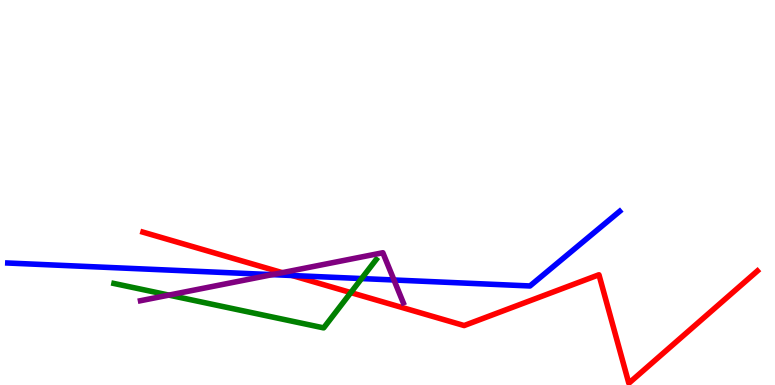[{'lines': ['blue', 'red'], 'intersections': [{'x': 3.77, 'y': 2.84}]}, {'lines': ['green', 'red'], 'intersections': [{'x': 4.53, 'y': 2.4}]}, {'lines': ['purple', 'red'], 'intersections': [{'x': 3.64, 'y': 2.92}]}, {'lines': ['blue', 'green'], 'intersections': [{'x': 4.67, 'y': 2.76}]}, {'lines': ['blue', 'purple'], 'intersections': [{'x': 3.51, 'y': 2.87}, {'x': 5.08, 'y': 2.73}]}, {'lines': ['green', 'purple'], 'intersections': [{'x': 2.18, 'y': 2.34}]}]